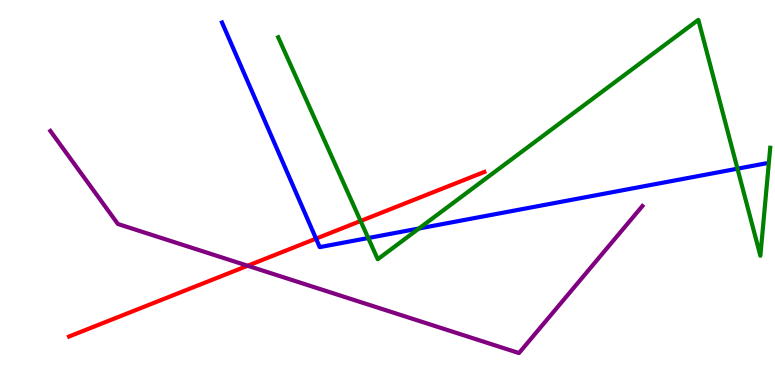[{'lines': ['blue', 'red'], 'intersections': [{'x': 4.08, 'y': 3.8}]}, {'lines': ['green', 'red'], 'intersections': [{'x': 4.65, 'y': 4.26}]}, {'lines': ['purple', 'red'], 'intersections': [{'x': 3.2, 'y': 3.1}]}, {'lines': ['blue', 'green'], 'intersections': [{'x': 4.75, 'y': 3.82}, {'x': 5.41, 'y': 4.07}, {'x': 9.52, 'y': 5.62}]}, {'lines': ['blue', 'purple'], 'intersections': []}, {'lines': ['green', 'purple'], 'intersections': []}]